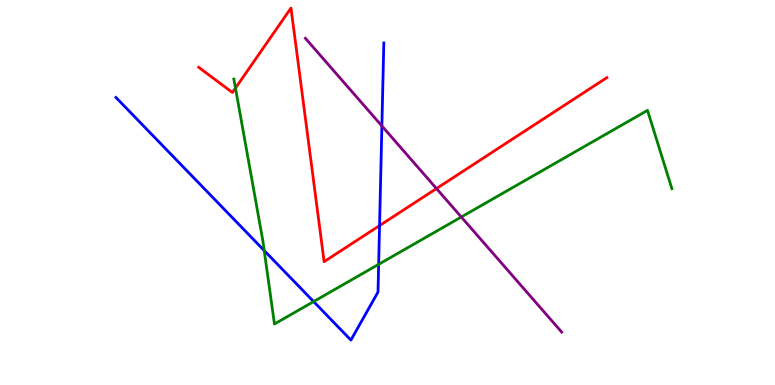[{'lines': ['blue', 'red'], 'intersections': [{'x': 4.9, 'y': 4.14}]}, {'lines': ['green', 'red'], 'intersections': [{'x': 3.04, 'y': 7.71}]}, {'lines': ['purple', 'red'], 'intersections': [{'x': 5.63, 'y': 5.1}]}, {'lines': ['blue', 'green'], 'intersections': [{'x': 3.41, 'y': 3.49}, {'x': 4.05, 'y': 2.17}, {'x': 4.89, 'y': 3.13}]}, {'lines': ['blue', 'purple'], 'intersections': [{'x': 4.93, 'y': 6.73}]}, {'lines': ['green', 'purple'], 'intersections': [{'x': 5.95, 'y': 4.36}]}]